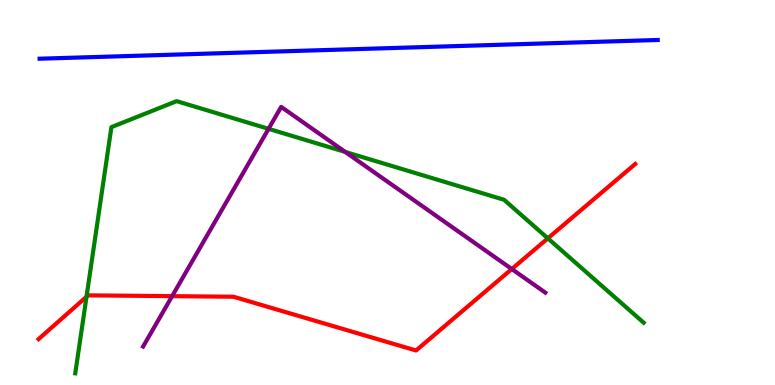[{'lines': ['blue', 'red'], 'intersections': []}, {'lines': ['green', 'red'], 'intersections': [{'x': 1.12, 'y': 2.29}, {'x': 7.07, 'y': 3.81}]}, {'lines': ['purple', 'red'], 'intersections': [{'x': 2.22, 'y': 2.31}, {'x': 6.6, 'y': 3.01}]}, {'lines': ['blue', 'green'], 'intersections': []}, {'lines': ['blue', 'purple'], 'intersections': []}, {'lines': ['green', 'purple'], 'intersections': [{'x': 3.47, 'y': 6.65}, {'x': 4.45, 'y': 6.05}]}]